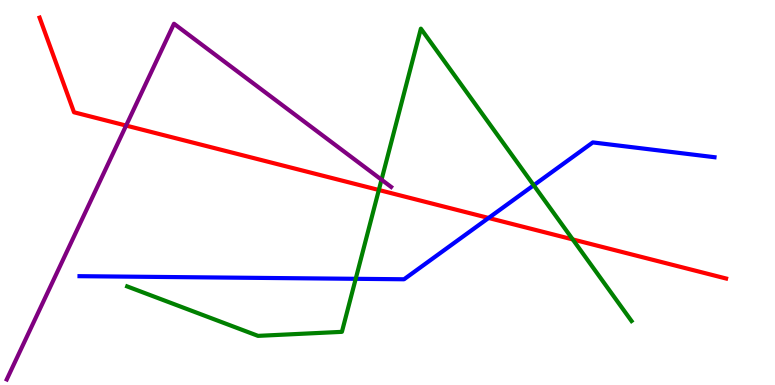[{'lines': ['blue', 'red'], 'intersections': [{'x': 6.3, 'y': 4.34}]}, {'lines': ['green', 'red'], 'intersections': [{'x': 4.89, 'y': 5.07}, {'x': 7.39, 'y': 3.78}]}, {'lines': ['purple', 'red'], 'intersections': [{'x': 1.63, 'y': 6.74}]}, {'lines': ['blue', 'green'], 'intersections': [{'x': 4.59, 'y': 2.76}, {'x': 6.89, 'y': 5.19}]}, {'lines': ['blue', 'purple'], 'intersections': []}, {'lines': ['green', 'purple'], 'intersections': [{'x': 4.92, 'y': 5.33}]}]